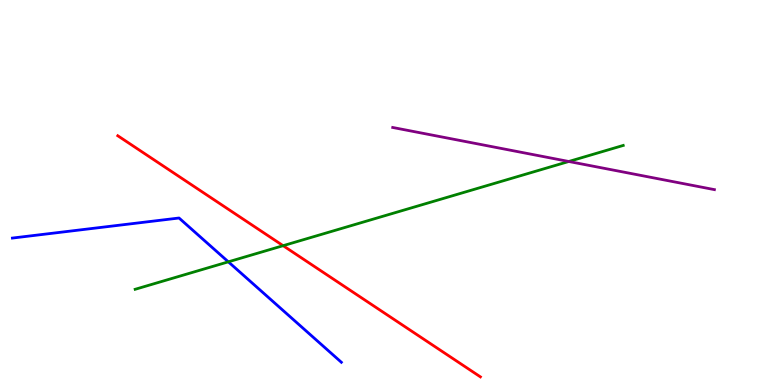[{'lines': ['blue', 'red'], 'intersections': []}, {'lines': ['green', 'red'], 'intersections': [{'x': 3.65, 'y': 3.62}]}, {'lines': ['purple', 'red'], 'intersections': []}, {'lines': ['blue', 'green'], 'intersections': [{'x': 2.95, 'y': 3.2}]}, {'lines': ['blue', 'purple'], 'intersections': []}, {'lines': ['green', 'purple'], 'intersections': [{'x': 7.34, 'y': 5.81}]}]